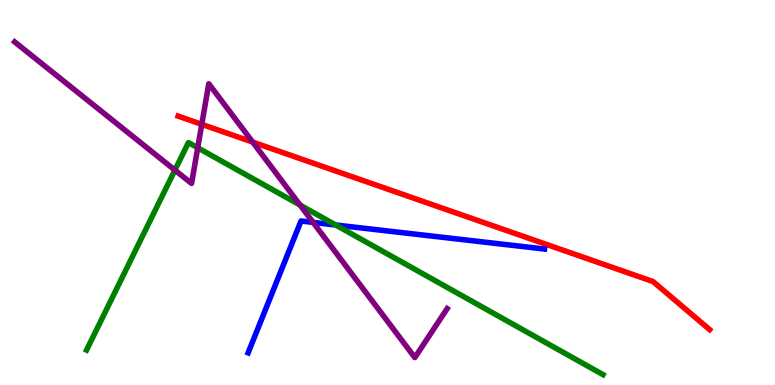[{'lines': ['blue', 'red'], 'intersections': []}, {'lines': ['green', 'red'], 'intersections': []}, {'lines': ['purple', 'red'], 'intersections': [{'x': 2.6, 'y': 6.77}, {'x': 3.26, 'y': 6.31}]}, {'lines': ['blue', 'green'], 'intersections': [{'x': 4.33, 'y': 4.16}]}, {'lines': ['blue', 'purple'], 'intersections': [{'x': 4.04, 'y': 4.22}]}, {'lines': ['green', 'purple'], 'intersections': [{'x': 2.26, 'y': 5.58}, {'x': 2.55, 'y': 6.16}, {'x': 3.87, 'y': 4.67}]}]